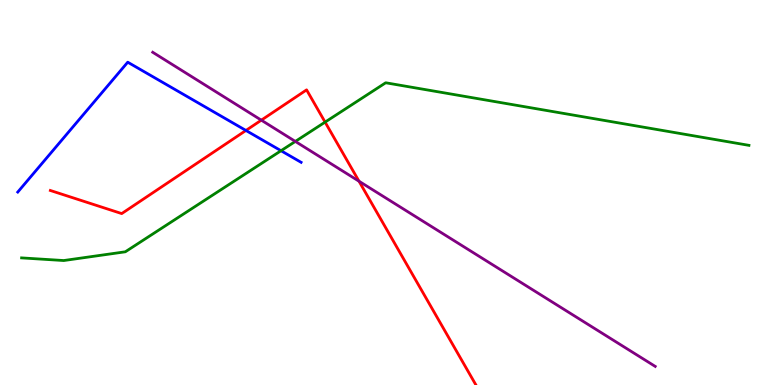[{'lines': ['blue', 'red'], 'intersections': [{'x': 3.17, 'y': 6.61}]}, {'lines': ['green', 'red'], 'intersections': [{'x': 4.19, 'y': 6.83}]}, {'lines': ['purple', 'red'], 'intersections': [{'x': 3.37, 'y': 6.88}, {'x': 4.63, 'y': 5.29}]}, {'lines': ['blue', 'green'], 'intersections': [{'x': 3.63, 'y': 6.09}]}, {'lines': ['blue', 'purple'], 'intersections': []}, {'lines': ['green', 'purple'], 'intersections': [{'x': 3.81, 'y': 6.33}]}]